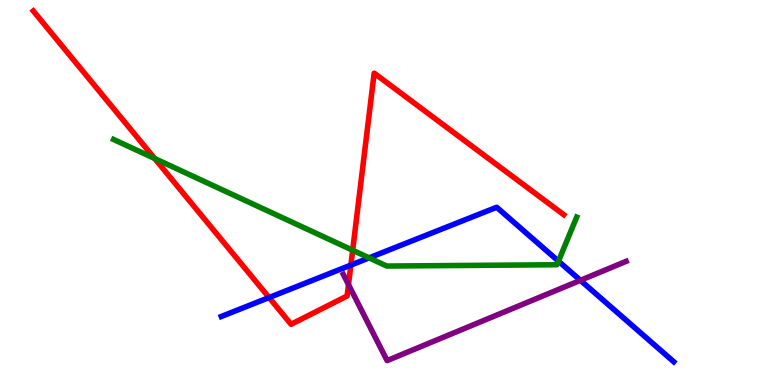[{'lines': ['blue', 'red'], 'intersections': [{'x': 3.47, 'y': 2.27}, {'x': 4.53, 'y': 3.11}]}, {'lines': ['green', 'red'], 'intersections': [{'x': 2.0, 'y': 5.88}, {'x': 4.55, 'y': 3.5}]}, {'lines': ['purple', 'red'], 'intersections': [{'x': 4.5, 'y': 2.61}]}, {'lines': ['blue', 'green'], 'intersections': [{'x': 4.76, 'y': 3.3}, {'x': 7.21, 'y': 3.22}]}, {'lines': ['blue', 'purple'], 'intersections': [{'x': 7.49, 'y': 2.72}]}, {'lines': ['green', 'purple'], 'intersections': []}]